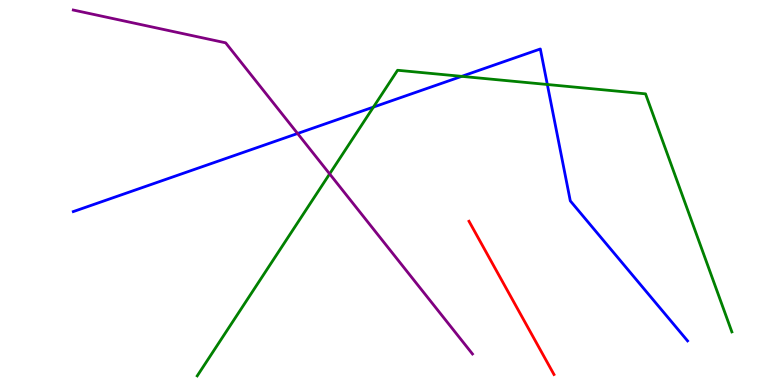[{'lines': ['blue', 'red'], 'intersections': []}, {'lines': ['green', 'red'], 'intersections': []}, {'lines': ['purple', 'red'], 'intersections': []}, {'lines': ['blue', 'green'], 'intersections': [{'x': 4.82, 'y': 7.22}, {'x': 5.96, 'y': 8.02}, {'x': 7.06, 'y': 7.81}]}, {'lines': ['blue', 'purple'], 'intersections': [{'x': 3.84, 'y': 6.53}]}, {'lines': ['green', 'purple'], 'intersections': [{'x': 4.25, 'y': 5.48}]}]